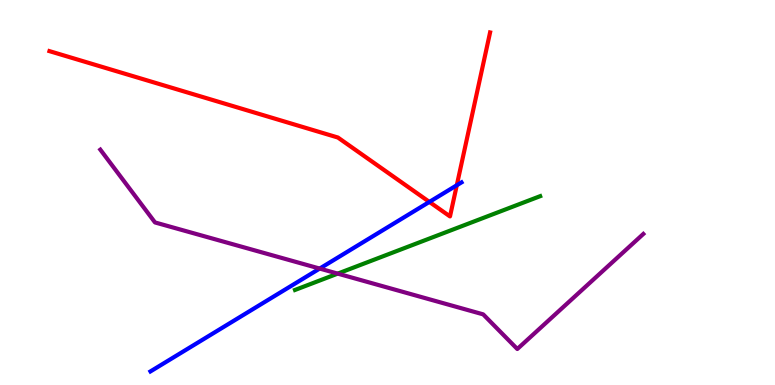[{'lines': ['blue', 'red'], 'intersections': [{'x': 5.54, 'y': 4.76}, {'x': 5.89, 'y': 5.19}]}, {'lines': ['green', 'red'], 'intersections': []}, {'lines': ['purple', 'red'], 'intersections': []}, {'lines': ['blue', 'green'], 'intersections': []}, {'lines': ['blue', 'purple'], 'intersections': [{'x': 4.13, 'y': 3.02}]}, {'lines': ['green', 'purple'], 'intersections': [{'x': 4.36, 'y': 2.89}]}]